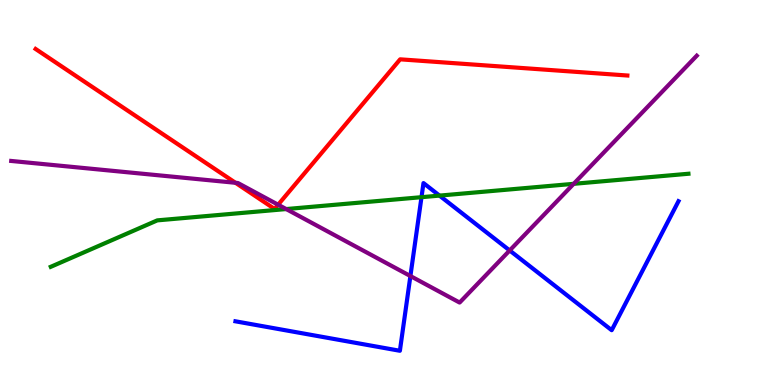[{'lines': ['blue', 'red'], 'intersections': []}, {'lines': ['green', 'red'], 'intersections': []}, {'lines': ['purple', 'red'], 'intersections': [{'x': 3.04, 'y': 5.25}, {'x': 3.59, 'y': 4.68}]}, {'lines': ['blue', 'green'], 'intersections': [{'x': 5.44, 'y': 4.88}, {'x': 5.67, 'y': 4.92}]}, {'lines': ['blue', 'purple'], 'intersections': [{'x': 5.3, 'y': 2.83}, {'x': 6.58, 'y': 3.49}]}, {'lines': ['green', 'purple'], 'intersections': [{'x': 3.69, 'y': 4.57}, {'x': 7.4, 'y': 5.23}]}]